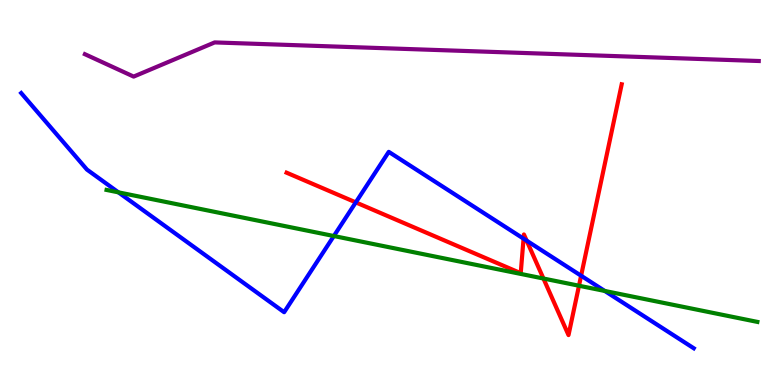[{'lines': ['blue', 'red'], 'intersections': [{'x': 4.59, 'y': 4.74}, {'x': 6.76, 'y': 3.8}, {'x': 6.8, 'y': 3.75}, {'x': 7.5, 'y': 2.84}]}, {'lines': ['green', 'red'], 'intersections': [{'x': 7.01, 'y': 2.77}, {'x': 7.47, 'y': 2.58}]}, {'lines': ['purple', 'red'], 'intersections': []}, {'lines': ['blue', 'green'], 'intersections': [{'x': 1.53, 'y': 5.0}, {'x': 4.31, 'y': 3.87}, {'x': 7.8, 'y': 2.44}]}, {'lines': ['blue', 'purple'], 'intersections': []}, {'lines': ['green', 'purple'], 'intersections': []}]